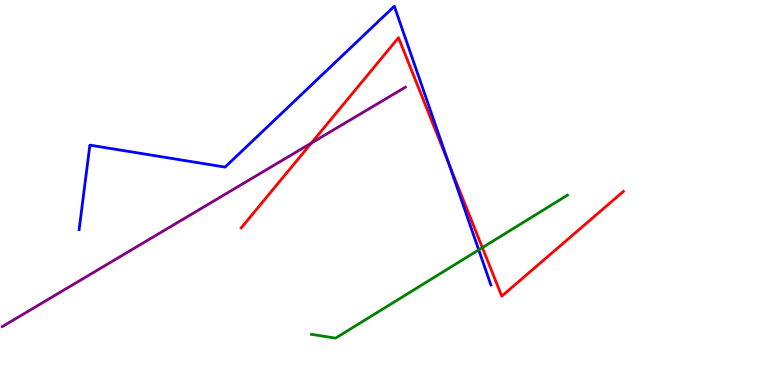[{'lines': ['blue', 'red'], 'intersections': [{'x': 5.79, 'y': 5.74}]}, {'lines': ['green', 'red'], 'intersections': [{'x': 6.22, 'y': 3.57}]}, {'lines': ['purple', 'red'], 'intersections': [{'x': 4.02, 'y': 6.29}]}, {'lines': ['blue', 'green'], 'intersections': [{'x': 6.18, 'y': 3.51}]}, {'lines': ['blue', 'purple'], 'intersections': []}, {'lines': ['green', 'purple'], 'intersections': []}]